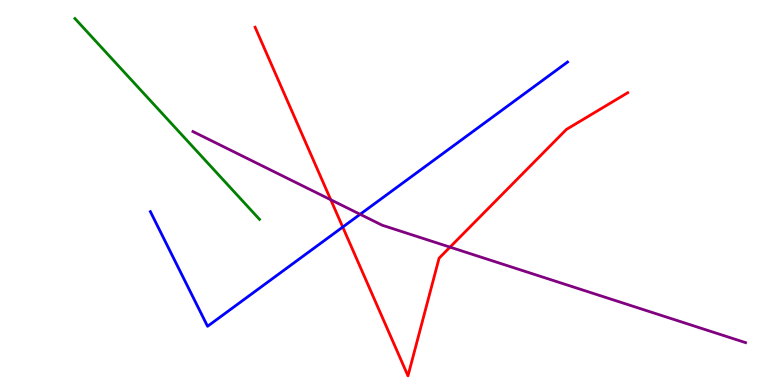[{'lines': ['blue', 'red'], 'intersections': [{'x': 4.42, 'y': 4.1}]}, {'lines': ['green', 'red'], 'intersections': []}, {'lines': ['purple', 'red'], 'intersections': [{'x': 4.27, 'y': 4.81}, {'x': 5.81, 'y': 3.58}]}, {'lines': ['blue', 'green'], 'intersections': []}, {'lines': ['blue', 'purple'], 'intersections': [{'x': 4.65, 'y': 4.43}]}, {'lines': ['green', 'purple'], 'intersections': []}]